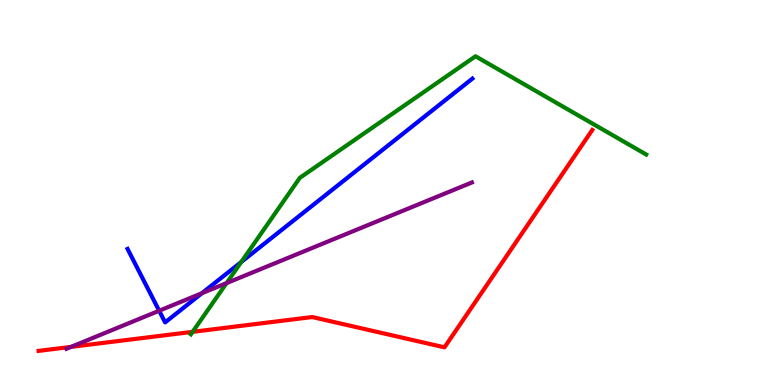[{'lines': ['blue', 'red'], 'intersections': []}, {'lines': ['green', 'red'], 'intersections': [{'x': 2.49, 'y': 1.38}]}, {'lines': ['purple', 'red'], 'intersections': [{'x': 0.917, 'y': 0.99}]}, {'lines': ['blue', 'green'], 'intersections': [{'x': 3.11, 'y': 3.2}]}, {'lines': ['blue', 'purple'], 'intersections': [{'x': 2.05, 'y': 1.93}, {'x': 2.61, 'y': 2.38}]}, {'lines': ['green', 'purple'], 'intersections': [{'x': 2.92, 'y': 2.65}]}]